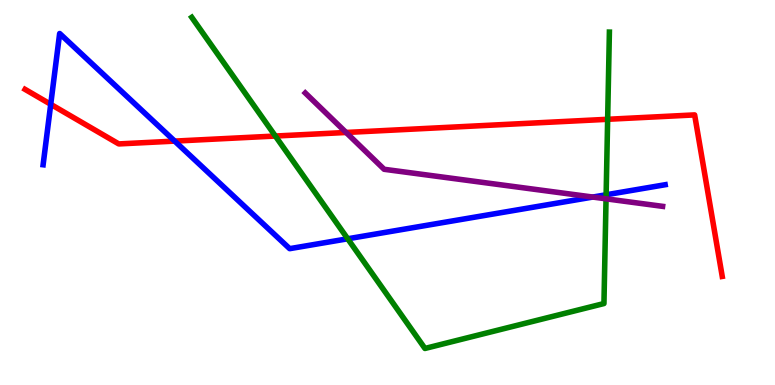[{'lines': ['blue', 'red'], 'intersections': [{'x': 0.655, 'y': 7.29}, {'x': 2.25, 'y': 6.33}]}, {'lines': ['green', 'red'], 'intersections': [{'x': 3.55, 'y': 6.47}, {'x': 7.84, 'y': 6.9}]}, {'lines': ['purple', 'red'], 'intersections': [{'x': 4.47, 'y': 6.56}]}, {'lines': ['blue', 'green'], 'intersections': [{'x': 4.49, 'y': 3.8}, {'x': 7.82, 'y': 4.94}]}, {'lines': ['blue', 'purple'], 'intersections': [{'x': 7.65, 'y': 4.88}]}, {'lines': ['green', 'purple'], 'intersections': [{'x': 7.82, 'y': 4.84}]}]